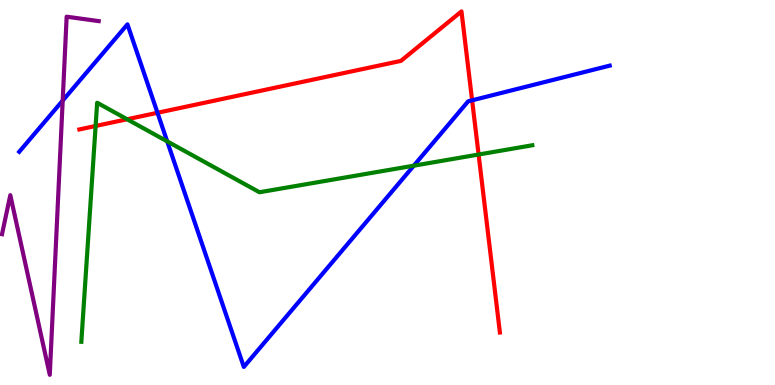[{'lines': ['blue', 'red'], 'intersections': [{'x': 2.03, 'y': 7.07}, {'x': 6.09, 'y': 7.39}]}, {'lines': ['green', 'red'], 'intersections': [{'x': 1.23, 'y': 6.73}, {'x': 1.64, 'y': 6.9}, {'x': 6.18, 'y': 5.99}]}, {'lines': ['purple', 'red'], 'intersections': []}, {'lines': ['blue', 'green'], 'intersections': [{'x': 2.16, 'y': 6.33}, {'x': 5.34, 'y': 5.7}]}, {'lines': ['blue', 'purple'], 'intersections': [{'x': 0.809, 'y': 7.39}]}, {'lines': ['green', 'purple'], 'intersections': []}]